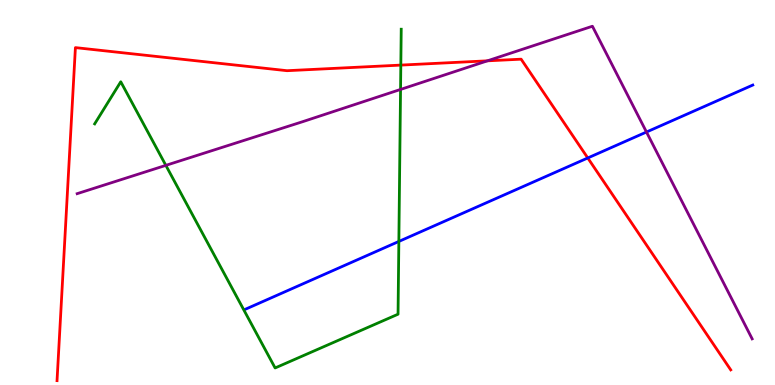[{'lines': ['blue', 'red'], 'intersections': [{'x': 7.58, 'y': 5.9}]}, {'lines': ['green', 'red'], 'intersections': [{'x': 5.17, 'y': 8.31}]}, {'lines': ['purple', 'red'], 'intersections': [{'x': 6.29, 'y': 8.42}]}, {'lines': ['blue', 'green'], 'intersections': [{'x': 5.15, 'y': 3.73}]}, {'lines': ['blue', 'purple'], 'intersections': [{'x': 8.34, 'y': 6.57}]}, {'lines': ['green', 'purple'], 'intersections': [{'x': 2.14, 'y': 5.7}, {'x': 5.17, 'y': 7.68}]}]